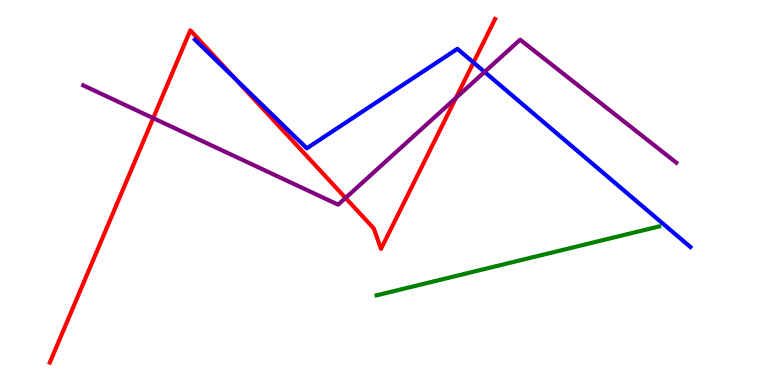[{'lines': ['blue', 'red'], 'intersections': [{'x': 3.03, 'y': 7.96}, {'x': 6.11, 'y': 8.38}]}, {'lines': ['green', 'red'], 'intersections': []}, {'lines': ['purple', 'red'], 'intersections': [{'x': 1.98, 'y': 6.93}, {'x': 4.46, 'y': 4.86}, {'x': 5.88, 'y': 7.46}]}, {'lines': ['blue', 'green'], 'intersections': []}, {'lines': ['blue', 'purple'], 'intersections': [{'x': 6.25, 'y': 8.13}]}, {'lines': ['green', 'purple'], 'intersections': []}]